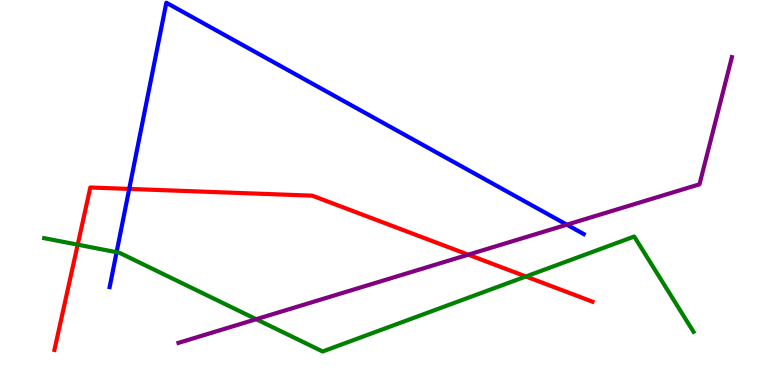[{'lines': ['blue', 'red'], 'intersections': [{'x': 1.67, 'y': 5.09}]}, {'lines': ['green', 'red'], 'intersections': [{'x': 1.0, 'y': 3.65}, {'x': 6.79, 'y': 2.82}]}, {'lines': ['purple', 'red'], 'intersections': [{'x': 6.04, 'y': 3.38}]}, {'lines': ['blue', 'green'], 'intersections': [{'x': 1.5, 'y': 3.45}]}, {'lines': ['blue', 'purple'], 'intersections': [{'x': 7.31, 'y': 4.16}]}, {'lines': ['green', 'purple'], 'intersections': [{'x': 3.31, 'y': 1.71}]}]